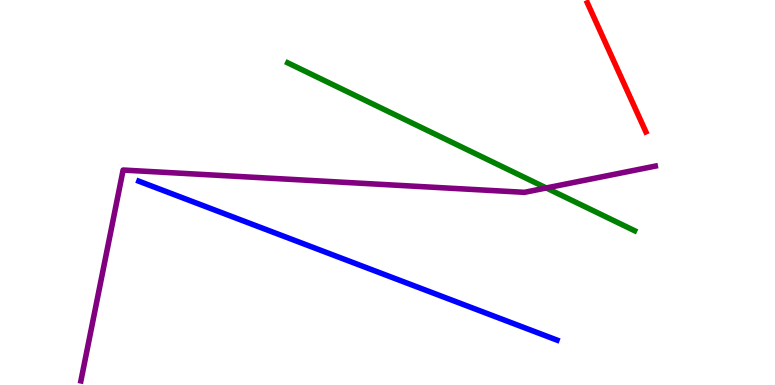[{'lines': ['blue', 'red'], 'intersections': []}, {'lines': ['green', 'red'], 'intersections': []}, {'lines': ['purple', 'red'], 'intersections': []}, {'lines': ['blue', 'green'], 'intersections': []}, {'lines': ['blue', 'purple'], 'intersections': []}, {'lines': ['green', 'purple'], 'intersections': [{'x': 7.05, 'y': 5.12}]}]